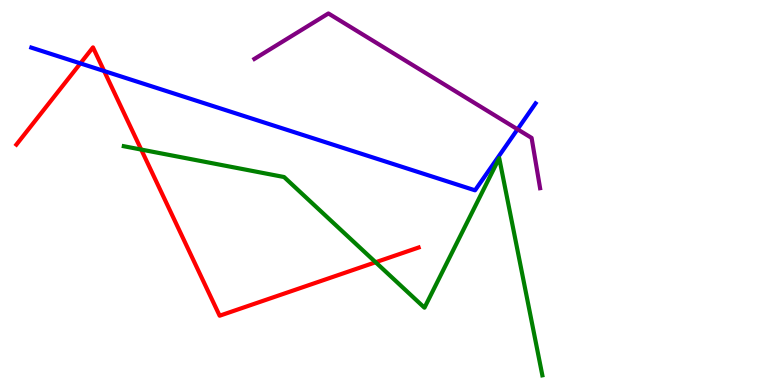[{'lines': ['blue', 'red'], 'intersections': [{'x': 1.04, 'y': 8.35}, {'x': 1.34, 'y': 8.16}]}, {'lines': ['green', 'red'], 'intersections': [{'x': 1.82, 'y': 6.12}, {'x': 4.85, 'y': 3.19}]}, {'lines': ['purple', 'red'], 'intersections': []}, {'lines': ['blue', 'green'], 'intersections': []}, {'lines': ['blue', 'purple'], 'intersections': [{'x': 6.68, 'y': 6.64}]}, {'lines': ['green', 'purple'], 'intersections': []}]